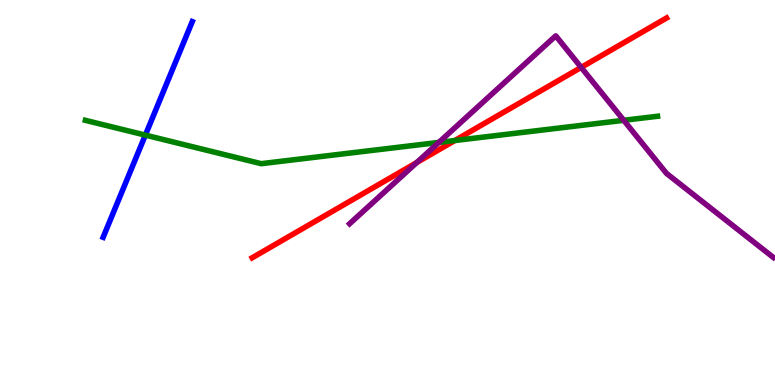[{'lines': ['blue', 'red'], 'intersections': []}, {'lines': ['green', 'red'], 'intersections': [{'x': 5.87, 'y': 6.35}]}, {'lines': ['purple', 'red'], 'intersections': [{'x': 5.38, 'y': 5.78}, {'x': 7.5, 'y': 8.25}]}, {'lines': ['blue', 'green'], 'intersections': [{'x': 1.88, 'y': 6.49}]}, {'lines': ['blue', 'purple'], 'intersections': []}, {'lines': ['green', 'purple'], 'intersections': [{'x': 5.66, 'y': 6.3}, {'x': 8.05, 'y': 6.88}]}]